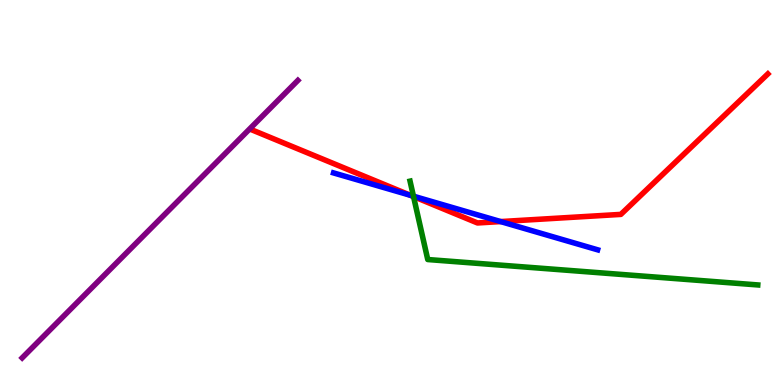[{'lines': ['blue', 'red'], 'intersections': [{'x': 5.3, 'y': 4.93}, {'x': 6.46, 'y': 4.24}]}, {'lines': ['green', 'red'], 'intersections': [{'x': 5.34, 'y': 4.89}]}, {'lines': ['purple', 'red'], 'intersections': []}, {'lines': ['blue', 'green'], 'intersections': [{'x': 5.33, 'y': 4.9}]}, {'lines': ['blue', 'purple'], 'intersections': []}, {'lines': ['green', 'purple'], 'intersections': []}]